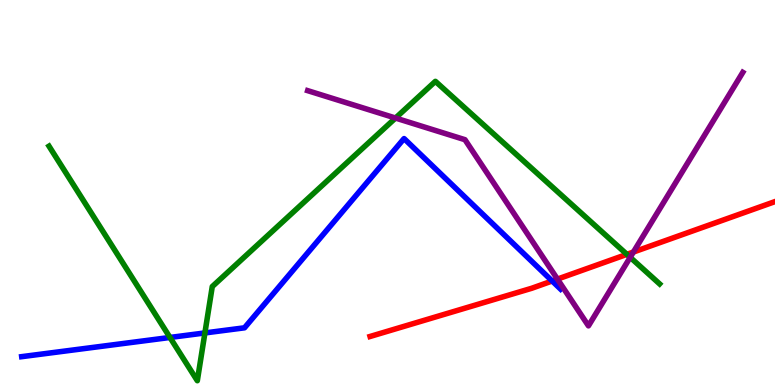[{'lines': ['blue', 'red'], 'intersections': [{'x': 7.12, 'y': 2.7}]}, {'lines': ['green', 'red'], 'intersections': [{'x': 8.09, 'y': 3.39}]}, {'lines': ['purple', 'red'], 'intersections': [{'x': 7.19, 'y': 2.75}, {'x': 8.17, 'y': 3.45}]}, {'lines': ['blue', 'green'], 'intersections': [{'x': 2.19, 'y': 1.23}, {'x': 2.64, 'y': 1.35}]}, {'lines': ['blue', 'purple'], 'intersections': []}, {'lines': ['green', 'purple'], 'intersections': [{'x': 5.1, 'y': 6.93}, {'x': 8.13, 'y': 3.32}]}]